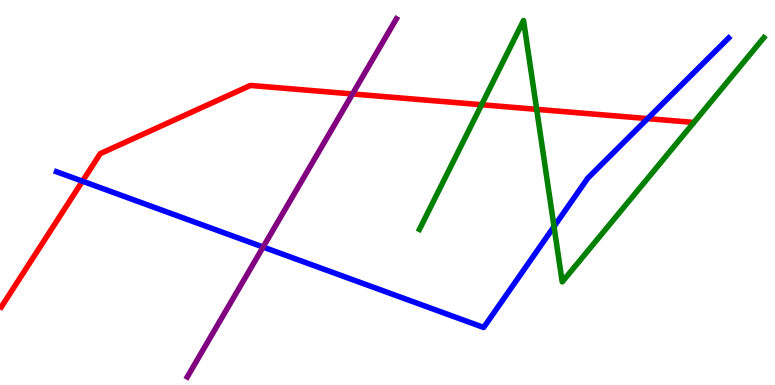[{'lines': ['blue', 'red'], 'intersections': [{'x': 1.06, 'y': 5.29}, {'x': 8.36, 'y': 6.92}]}, {'lines': ['green', 'red'], 'intersections': [{'x': 6.21, 'y': 7.28}, {'x': 6.92, 'y': 7.16}]}, {'lines': ['purple', 'red'], 'intersections': [{'x': 4.55, 'y': 7.56}]}, {'lines': ['blue', 'green'], 'intersections': [{'x': 7.15, 'y': 4.12}]}, {'lines': ['blue', 'purple'], 'intersections': [{'x': 3.4, 'y': 3.58}]}, {'lines': ['green', 'purple'], 'intersections': []}]